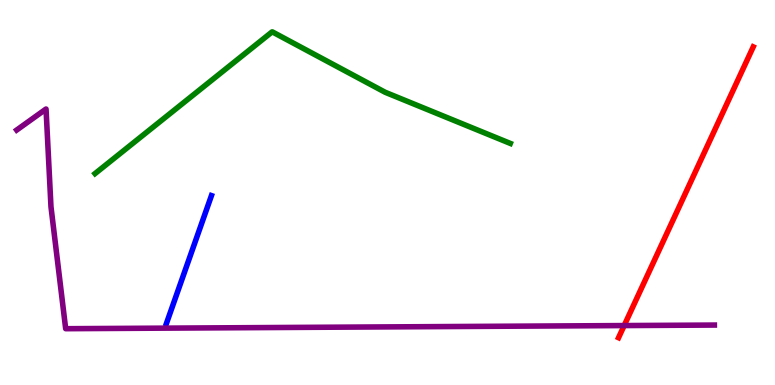[{'lines': ['blue', 'red'], 'intersections': []}, {'lines': ['green', 'red'], 'intersections': []}, {'lines': ['purple', 'red'], 'intersections': [{'x': 8.05, 'y': 1.54}]}, {'lines': ['blue', 'green'], 'intersections': []}, {'lines': ['blue', 'purple'], 'intersections': []}, {'lines': ['green', 'purple'], 'intersections': []}]